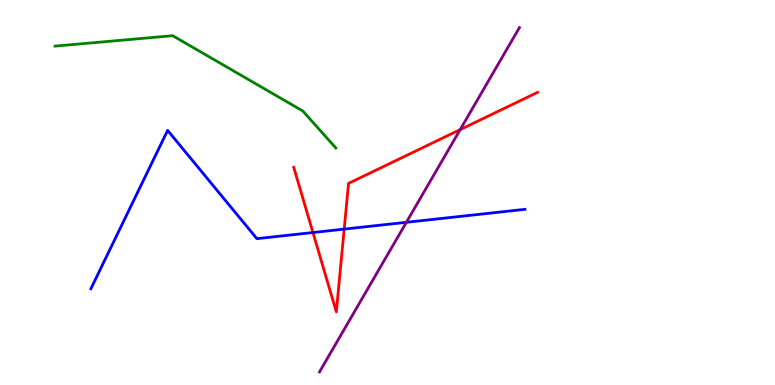[{'lines': ['blue', 'red'], 'intersections': [{'x': 4.04, 'y': 3.96}, {'x': 4.44, 'y': 4.05}]}, {'lines': ['green', 'red'], 'intersections': []}, {'lines': ['purple', 'red'], 'intersections': [{'x': 5.94, 'y': 6.63}]}, {'lines': ['blue', 'green'], 'intersections': []}, {'lines': ['blue', 'purple'], 'intersections': [{'x': 5.24, 'y': 4.23}]}, {'lines': ['green', 'purple'], 'intersections': []}]